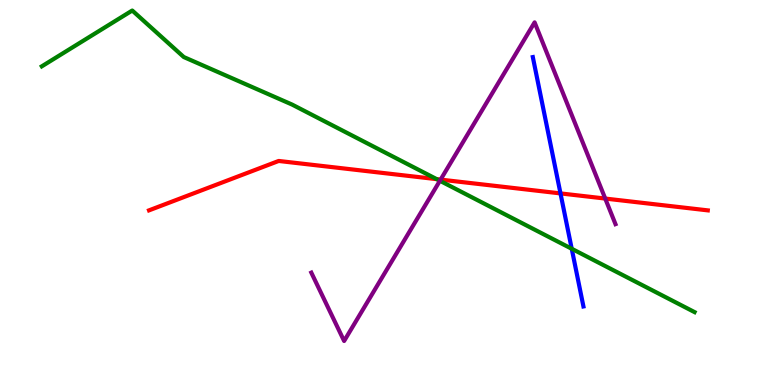[{'lines': ['blue', 'red'], 'intersections': [{'x': 7.23, 'y': 4.98}]}, {'lines': ['green', 'red'], 'intersections': [{'x': 5.64, 'y': 5.35}]}, {'lines': ['purple', 'red'], 'intersections': [{'x': 5.69, 'y': 5.34}, {'x': 7.81, 'y': 4.84}]}, {'lines': ['blue', 'green'], 'intersections': [{'x': 7.38, 'y': 3.54}]}, {'lines': ['blue', 'purple'], 'intersections': []}, {'lines': ['green', 'purple'], 'intersections': [{'x': 5.68, 'y': 5.3}]}]